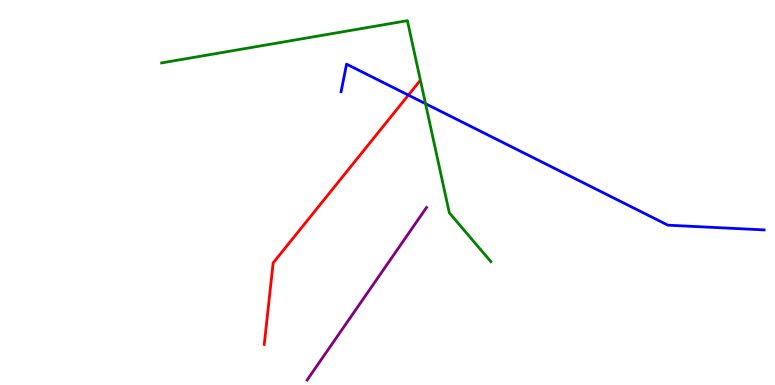[{'lines': ['blue', 'red'], 'intersections': [{'x': 5.27, 'y': 7.53}]}, {'lines': ['green', 'red'], 'intersections': []}, {'lines': ['purple', 'red'], 'intersections': []}, {'lines': ['blue', 'green'], 'intersections': [{'x': 5.49, 'y': 7.31}]}, {'lines': ['blue', 'purple'], 'intersections': []}, {'lines': ['green', 'purple'], 'intersections': []}]